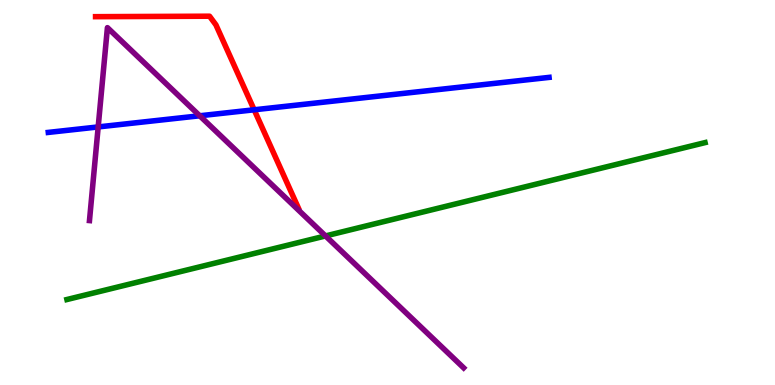[{'lines': ['blue', 'red'], 'intersections': [{'x': 3.28, 'y': 7.15}]}, {'lines': ['green', 'red'], 'intersections': []}, {'lines': ['purple', 'red'], 'intersections': []}, {'lines': ['blue', 'green'], 'intersections': []}, {'lines': ['blue', 'purple'], 'intersections': [{'x': 1.27, 'y': 6.7}, {'x': 2.58, 'y': 6.99}]}, {'lines': ['green', 'purple'], 'intersections': [{'x': 4.2, 'y': 3.87}]}]